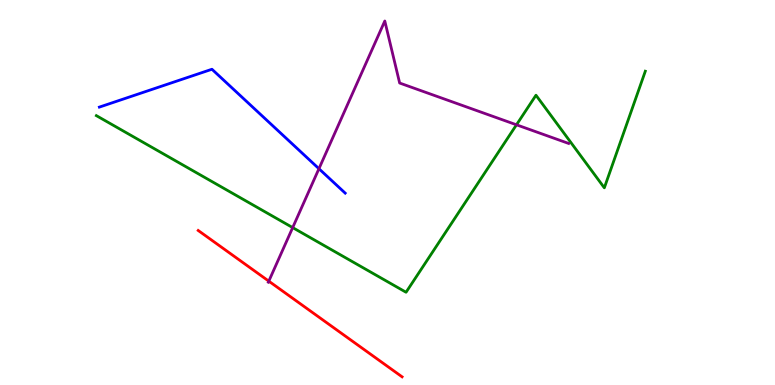[{'lines': ['blue', 'red'], 'intersections': []}, {'lines': ['green', 'red'], 'intersections': []}, {'lines': ['purple', 'red'], 'intersections': [{'x': 3.47, 'y': 2.7}]}, {'lines': ['blue', 'green'], 'intersections': []}, {'lines': ['blue', 'purple'], 'intersections': [{'x': 4.12, 'y': 5.62}]}, {'lines': ['green', 'purple'], 'intersections': [{'x': 3.78, 'y': 4.09}, {'x': 6.66, 'y': 6.76}]}]